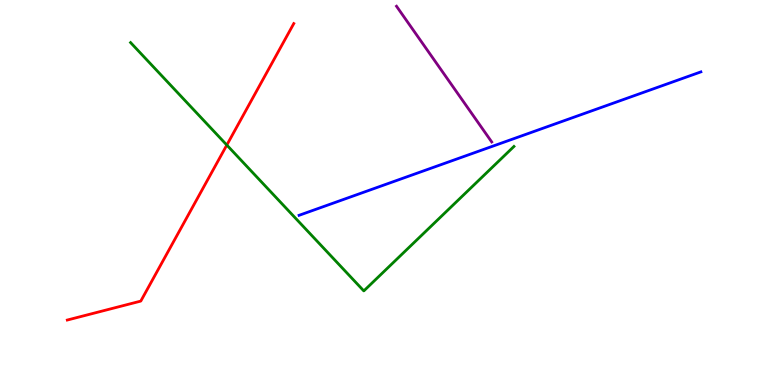[{'lines': ['blue', 'red'], 'intersections': []}, {'lines': ['green', 'red'], 'intersections': [{'x': 2.93, 'y': 6.23}]}, {'lines': ['purple', 'red'], 'intersections': []}, {'lines': ['blue', 'green'], 'intersections': []}, {'lines': ['blue', 'purple'], 'intersections': []}, {'lines': ['green', 'purple'], 'intersections': []}]